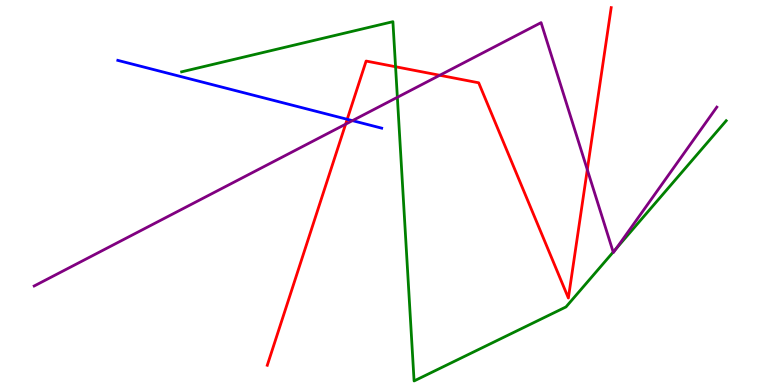[{'lines': ['blue', 'red'], 'intersections': [{'x': 4.48, 'y': 6.9}]}, {'lines': ['green', 'red'], 'intersections': [{'x': 5.1, 'y': 8.27}]}, {'lines': ['purple', 'red'], 'intersections': [{'x': 4.46, 'y': 6.77}, {'x': 5.67, 'y': 8.04}, {'x': 7.58, 'y': 5.59}]}, {'lines': ['blue', 'green'], 'intersections': []}, {'lines': ['blue', 'purple'], 'intersections': [{'x': 4.55, 'y': 6.87}]}, {'lines': ['green', 'purple'], 'intersections': [{'x': 5.13, 'y': 7.47}, {'x': 7.91, 'y': 3.45}, {'x': 7.95, 'y': 3.55}]}]